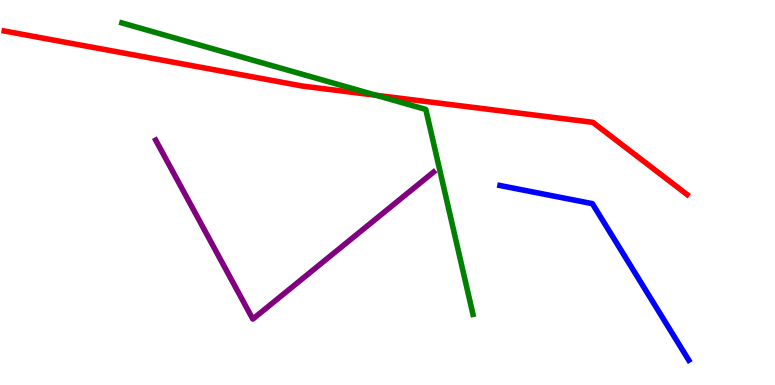[{'lines': ['blue', 'red'], 'intersections': []}, {'lines': ['green', 'red'], 'intersections': [{'x': 4.85, 'y': 7.53}]}, {'lines': ['purple', 'red'], 'intersections': []}, {'lines': ['blue', 'green'], 'intersections': []}, {'lines': ['blue', 'purple'], 'intersections': []}, {'lines': ['green', 'purple'], 'intersections': []}]